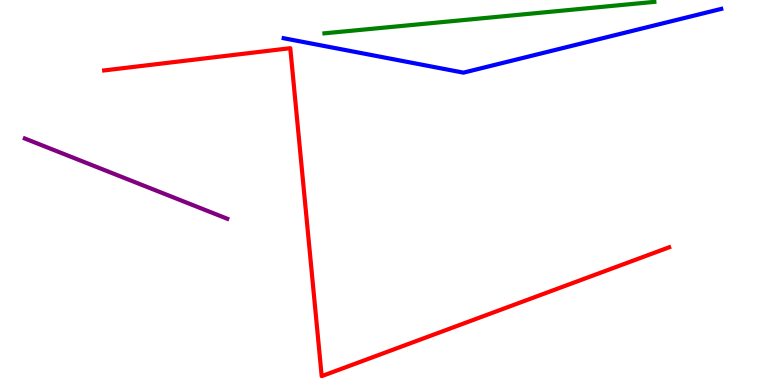[{'lines': ['blue', 'red'], 'intersections': []}, {'lines': ['green', 'red'], 'intersections': []}, {'lines': ['purple', 'red'], 'intersections': []}, {'lines': ['blue', 'green'], 'intersections': []}, {'lines': ['blue', 'purple'], 'intersections': []}, {'lines': ['green', 'purple'], 'intersections': []}]